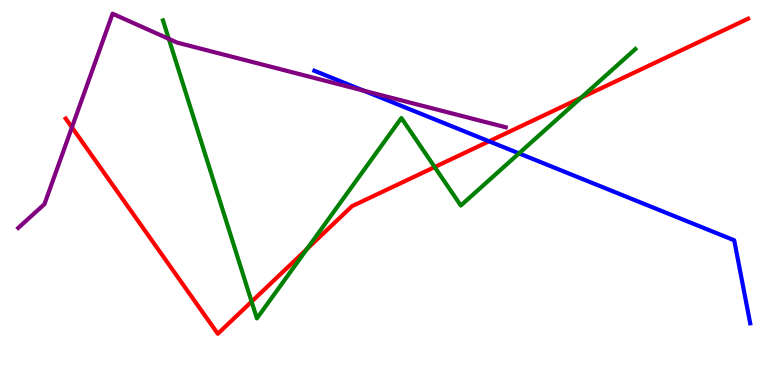[{'lines': ['blue', 'red'], 'intersections': [{'x': 6.31, 'y': 6.33}]}, {'lines': ['green', 'red'], 'intersections': [{'x': 3.25, 'y': 2.17}, {'x': 3.96, 'y': 3.53}, {'x': 5.61, 'y': 5.66}, {'x': 7.5, 'y': 7.46}]}, {'lines': ['purple', 'red'], 'intersections': [{'x': 0.928, 'y': 6.69}]}, {'lines': ['blue', 'green'], 'intersections': [{'x': 6.7, 'y': 6.02}]}, {'lines': ['blue', 'purple'], 'intersections': [{'x': 4.69, 'y': 7.65}]}, {'lines': ['green', 'purple'], 'intersections': [{'x': 2.18, 'y': 8.99}]}]